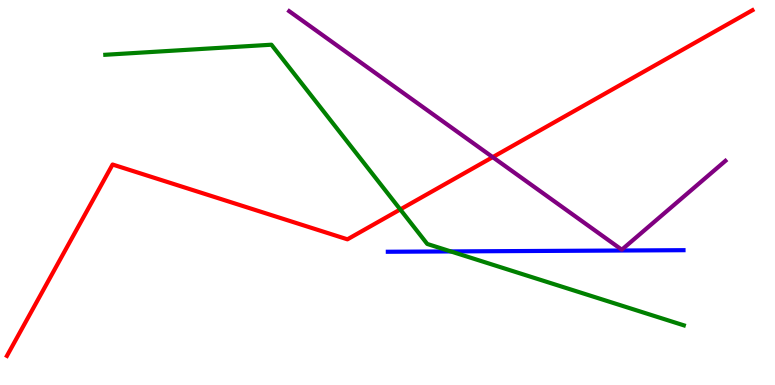[{'lines': ['blue', 'red'], 'intersections': []}, {'lines': ['green', 'red'], 'intersections': [{'x': 5.16, 'y': 4.56}]}, {'lines': ['purple', 'red'], 'intersections': [{'x': 6.36, 'y': 5.92}]}, {'lines': ['blue', 'green'], 'intersections': [{'x': 5.82, 'y': 3.47}]}, {'lines': ['blue', 'purple'], 'intersections': []}, {'lines': ['green', 'purple'], 'intersections': []}]